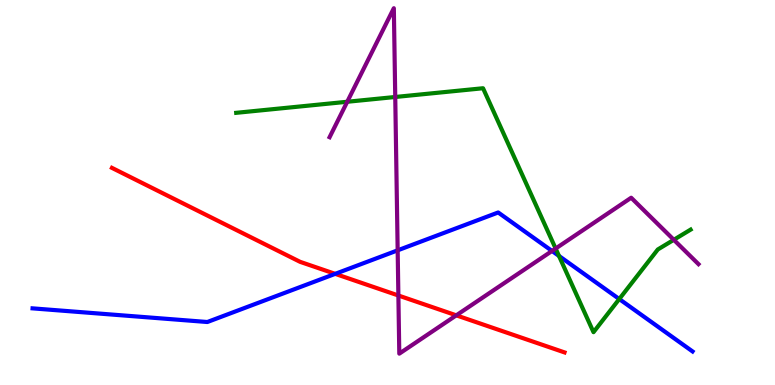[{'lines': ['blue', 'red'], 'intersections': [{'x': 4.33, 'y': 2.89}]}, {'lines': ['green', 'red'], 'intersections': []}, {'lines': ['purple', 'red'], 'intersections': [{'x': 5.14, 'y': 2.32}, {'x': 5.89, 'y': 1.81}]}, {'lines': ['blue', 'green'], 'intersections': [{'x': 7.21, 'y': 3.35}, {'x': 7.99, 'y': 2.23}]}, {'lines': ['blue', 'purple'], 'intersections': [{'x': 5.13, 'y': 3.5}, {'x': 7.12, 'y': 3.48}]}, {'lines': ['green', 'purple'], 'intersections': [{'x': 4.48, 'y': 7.36}, {'x': 5.1, 'y': 7.48}, {'x': 7.17, 'y': 3.54}, {'x': 8.69, 'y': 3.77}]}]